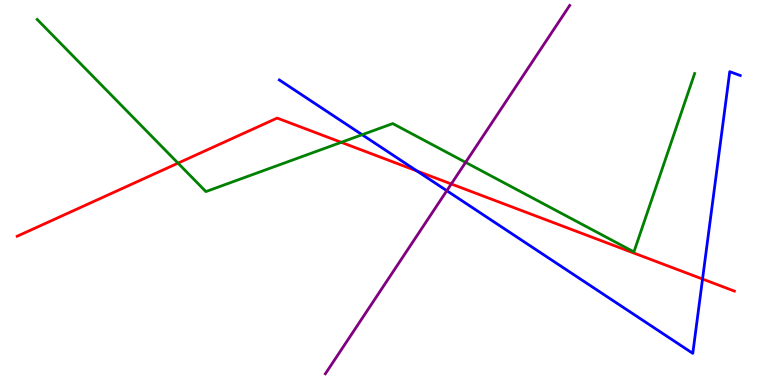[{'lines': ['blue', 'red'], 'intersections': [{'x': 5.38, 'y': 5.56}, {'x': 9.06, 'y': 2.75}]}, {'lines': ['green', 'red'], 'intersections': [{'x': 2.3, 'y': 5.76}, {'x': 4.4, 'y': 6.3}]}, {'lines': ['purple', 'red'], 'intersections': [{'x': 5.82, 'y': 5.22}]}, {'lines': ['blue', 'green'], 'intersections': [{'x': 4.67, 'y': 6.5}]}, {'lines': ['blue', 'purple'], 'intersections': [{'x': 5.77, 'y': 5.05}]}, {'lines': ['green', 'purple'], 'intersections': [{'x': 6.01, 'y': 5.78}]}]